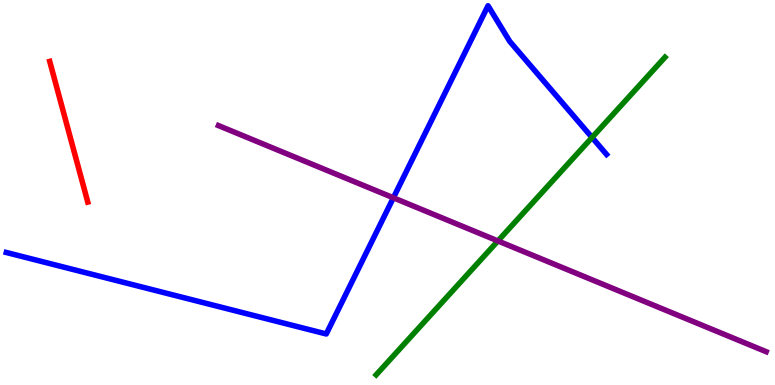[{'lines': ['blue', 'red'], 'intersections': []}, {'lines': ['green', 'red'], 'intersections': []}, {'lines': ['purple', 'red'], 'intersections': []}, {'lines': ['blue', 'green'], 'intersections': [{'x': 7.64, 'y': 6.43}]}, {'lines': ['blue', 'purple'], 'intersections': [{'x': 5.08, 'y': 4.86}]}, {'lines': ['green', 'purple'], 'intersections': [{'x': 6.42, 'y': 3.74}]}]